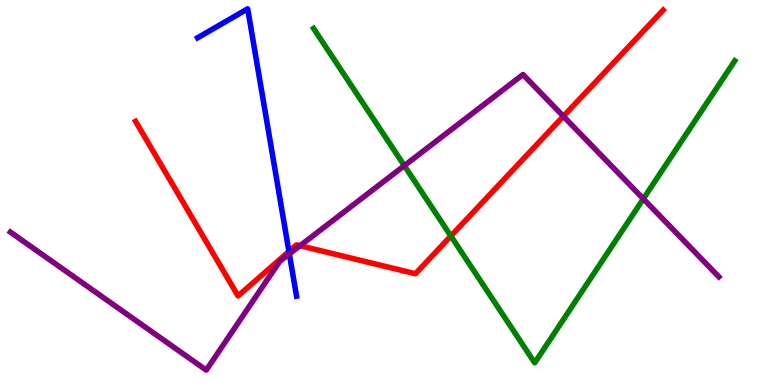[{'lines': ['blue', 'red'], 'intersections': [{'x': 3.73, 'y': 3.47}]}, {'lines': ['green', 'red'], 'intersections': [{'x': 5.82, 'y': 3.87}]}, {'lines': ['purple', 'red'], 'intersections': [{'x': 3.87, 'y': 3.62}, {'x': 7.27, 'y': 6.98}]}, {'lines': ['blue', 'green'], 'intersections': []}, {'lines': ['blue', 'purple'], 'intersections': [{'x': 3.73, 'y': 3.4}]}, {'lines': ['green', 'purple'], 'intersections': [{'x': 5.22, 'y': 5.7}, {'x': 8.3, 'y': 4.84}]}]